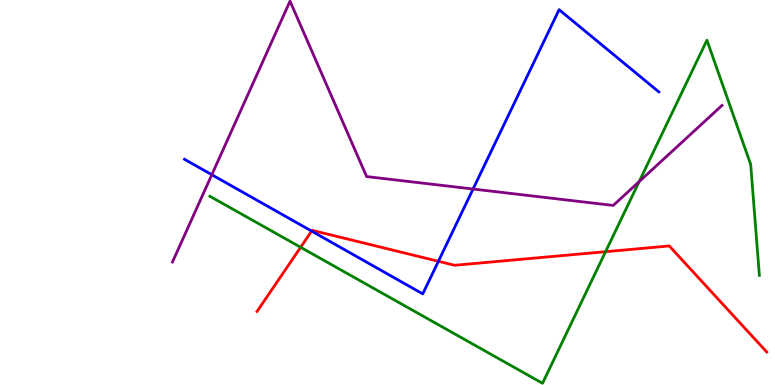[{'lines': ['blue', 'red'], 'intersections': [{'x': 4.02, 'y': 4.0}, {'x': 5.66, 'y': 3.21}]}, {'lines': ['green', 'red'], 'intersections': [{'x': 3.88, 'y': 3.58}, {'x': 7.81, 'y': 3.46}]}, {'lines': ['purple', 'red'], 'intersections': []}, {'lines': ['blue', 'green'], 'intersections': []}, {'lines': ['blue', 'purple'], 'intersections': [{'x': 2.73, 'y': 5.46}, {'x': 6.1, 'y': 5.09}]}, {'lines': ['green', 'purple'], 'intersections': [{'x': 8.25, 'y': 5.28}]}]